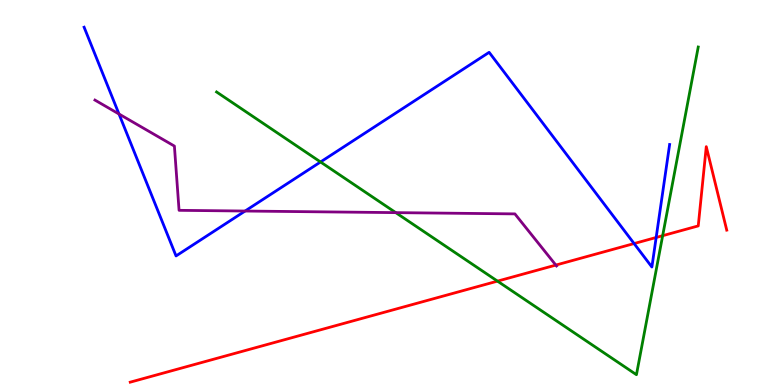[{'lines': ['blue', 'red'], 'intersections': [{'x': 8.18, 'y': 3.67}, {'x': 8.47, 'y': 3.83}]}, {'lines': ['green', 'red'], 'intersections': [{'x': 6.42, 'y': 2.7}, {'x': 8.55, 'y': 3.88}]}, {'lines': ['purple', 'red'], 'intersections': [{'x': 7.17, 'y': 3.11}]}, {'lines': ['blue', 'green'], 'intersections': [{'x': 4.14, 'y': 5.79}]}, {'lines': ['blue', 'purple'], 'intersections': [{'x': 1.54, 'y': 7.04}, {'x': 3.16, 'y': 4.52}]}, {'lines': ['green', 'purple'], 'intersections': [{'x': 5.11, 'y': 4.48}]}]